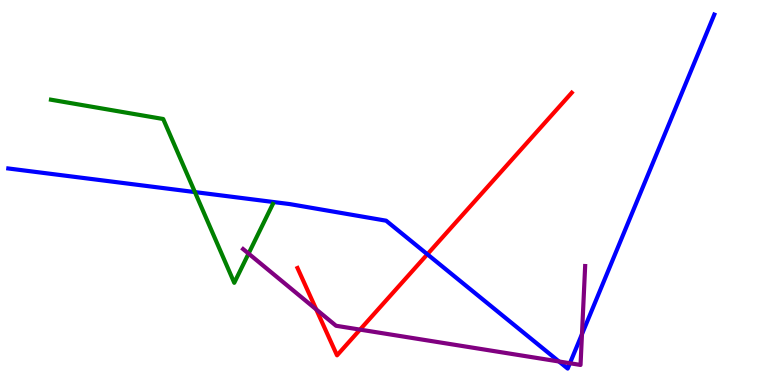[{'lines': ['blue', 'red'], 'intersections': [{'x': 5.51, 'y': 3.4}]}, {'lines': ['green', 'red'], 'intersections': []}, {'lines': ['purple', 'red'], 'intersections': [{'x': 4.08, 'y': 1.96}, {'x': 4.65, 'y': 1.44}]}, {'lines': ['blue', 'green'], 'intersections': [{'x': 2.51, 'y': 5.01}]}, {'lines': ['blue', 'purple'], 'intersections': [{'x': 7.21, 'y': 0.61}, {'x': 7.35, 'y': 0.565}, {'x': 7.51, 'y': 1.32}]}, {'lines': ['green', 'purple'], 'intersections': [{'x': 3.21, 'y': 3.41}]}]